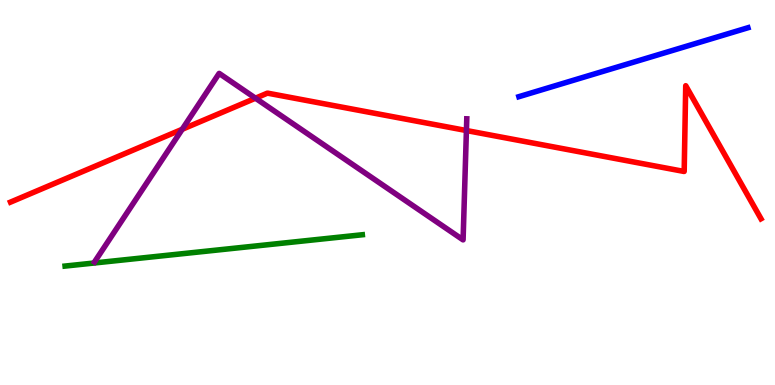[{'lines': ['blue', 'red'], 'intersections': []}, {'lines': ['green', 'red'], 'intersections': []}, {'lines': ['purple', 'red'], 'intersections': [{'x': 2.35, 'y': 6.64}, {'x': 3.3, 'y': 7.45}, {'x': 6.02, 'y': 6.61}]}, {'lines': ['blue', 'green'], 'intersections': []}, {'lines': ['blue', 'purple'], 'intersections': []}, {'lines': ['green', 'purple'], 'intersections': []}]